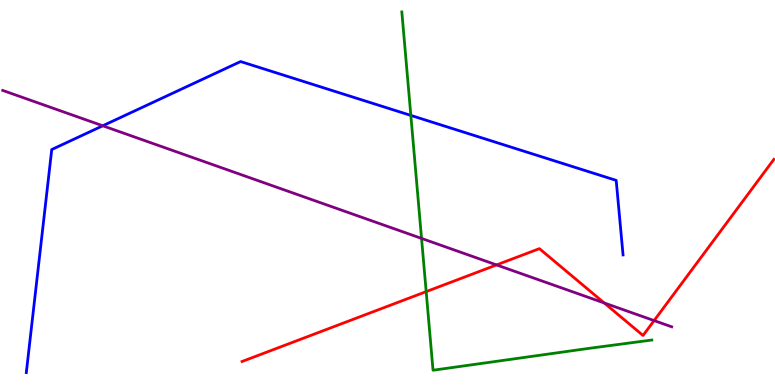[{'lines': ['blue', 'red'], 'intersections': []}, {'lines': ['green', 'red'], 'intersections': [{'x': 5.5, 'y': 2.43}]}, {'lines': ['purple', 'red'], 'intersections': [{'x': 6.41, 'y': 3.12}, {'x': 7.8, 'y': 2.13}, {'x': 8.44, 'y': 1.67}]}, {'lines': ['blue', 'green'], 'intersections': [{'x': 5.3, 'y': 7.0}]}, {'lines': ['blue', 'purple'], 'intersections': [{'x': 1.33, 'y': 6.73}]}, {'lines': ['green', 'purple'], 'intersections': [{'x': 5.44, 'y': 3.81}]}]